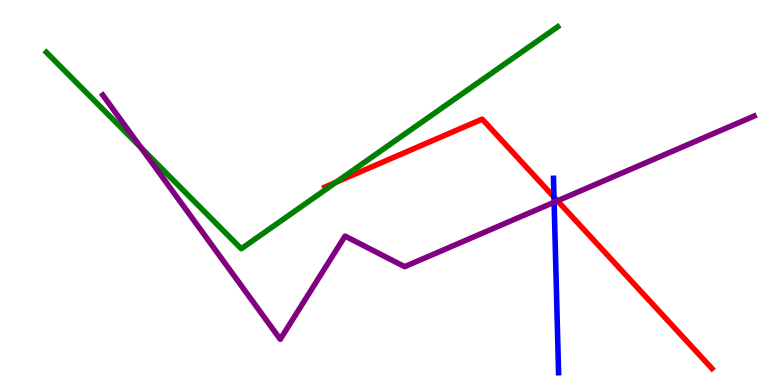[{'lines': ['blue', 'red'], 'intersections': [{'x': 7.15, 'y': 4.88}]}, {'lines': ['green', 'red'], 'intersections': [{'x': 4.33, 'y': 5.26}]}, {'lines': ['purple', 'red'], 'intersections': [{'x': 7.19, 'y': 4.78}]}, {'lines': ['blue', 'green'], 'intersections': []}, {'lines': ['blue', 'purple'], 'intersections': [{'x': 7.15, 'y': 4.75}]}, {'lines': ['green', 'purple'], 'intersections': [{'x': 1.82, 'y': 6.16}]}]